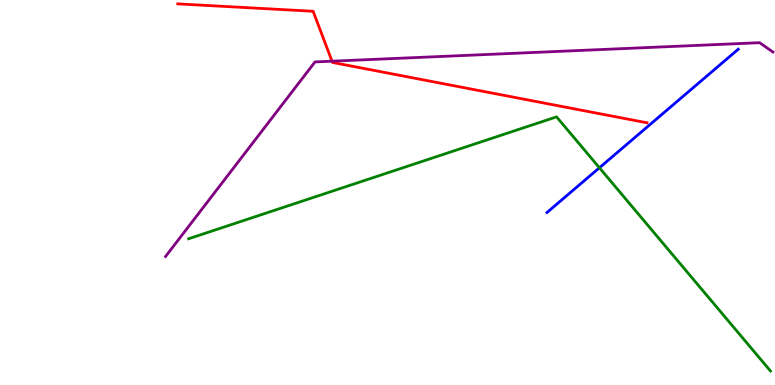[{'lines': ['blue', 'red'], 'intersections': []}, {'lines': ['green', 'red'], 'intersections': []}, {'lines': ['purple', 'red'], 'intersections': [{'x': 4.28, 'y': 8.41}]}, {'lines': ['blue', 'green'], 'intersections': [{'x': 7.73, 'y': 5.64}]}, {'lines': ['blue', 'purple'], 'intersections': []}, {'lines': ['green', 'purple'], 'intersections': []}]